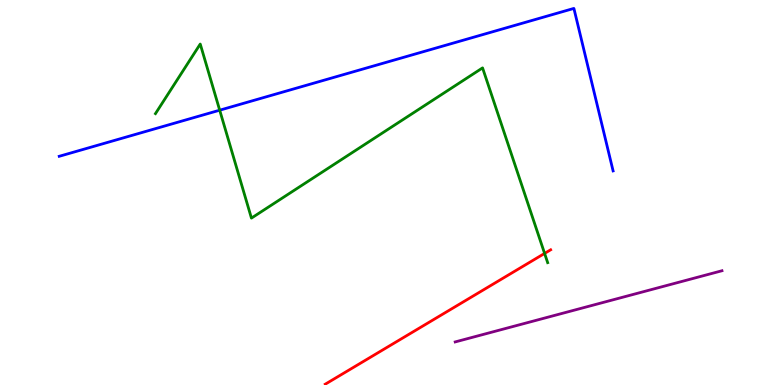[{'lines': ['blue', 'red'], 'intersections': []}, {'lines': ['green', 'red'], 'intersections': [{'x': 7.03, 'y': 3.42}]}, {'lines': ['purple', 'red'], 'intersections': []}, {'lines': ['blue', 'green'], 'intersections': [{'x': 2.83, 'y': 7.14}]}, {'lines': ['blue', 'purple'], 'intersections': []}, {'lines': ['green', 'purple'], 'intersections': []}]